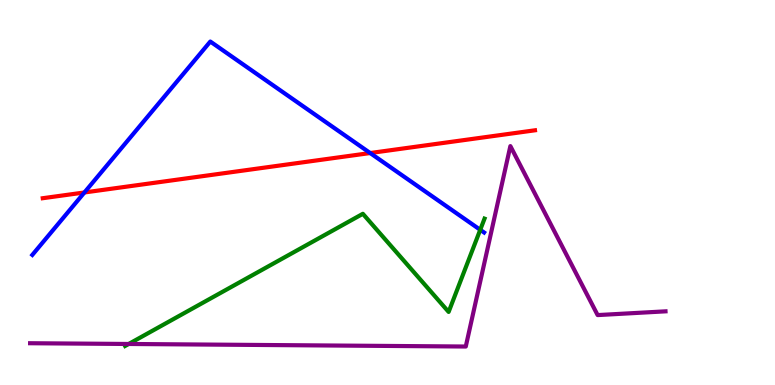[{'lines': ['blue', 'red'], 'intersections': [{'x': 1.09, 'y': 5.0}, {'x': 4.78, 'y': 6.03}]}, {'lines': ['green', 'red'], 'intersections': []}, {'lines': ['purple', 'red'], 'intersections': []}, {'lines': ['blue', 'green'], 'intersections': [{'x': 6.2, 'y': 4.03}]}, {'lines': ['blue', 'purple'], 'intersections': []}, {'lines': ['green', 'purple'], 'intersections': [{'x': 1.66, 'y': 1.07}]}]